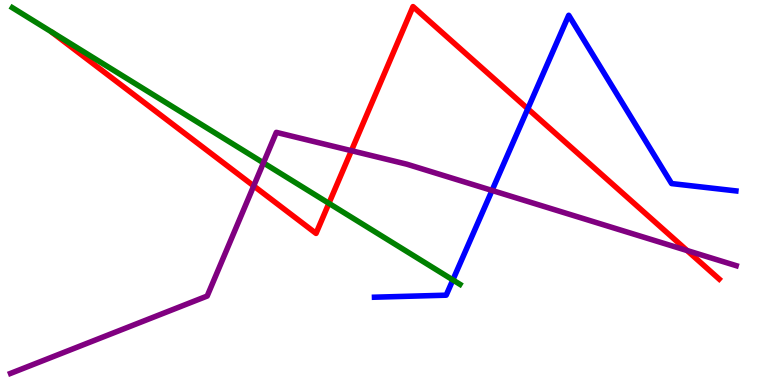[{'lines': ['blue', 'red'], 'intersections': [{'x': 6.81, 'y': 7.17}]}, {'lines': ['green', 'red'], 'intersections': [{'x': 4.24, 'y': 4.72}]}, {'lines': ['purple', 'red'], 'intersections': [{'x': 3.27, 'y': 5.17}, {'x': 4.53, 'y': 6.09}, {'x': 8.87, 'y': 3.49}]}, {'lines': ['blue', 'green'], 'intersections': [{'x': 5.84, 'y': 2.73}]}, {'lines': ['blue', 'purple'], 'intersections': [{'x': 6.35, 'y': 5.05}]}, {'lines': ['green', 'purple'], 'intersections': [{'x': 3.4, 'y': 5.77}]}]